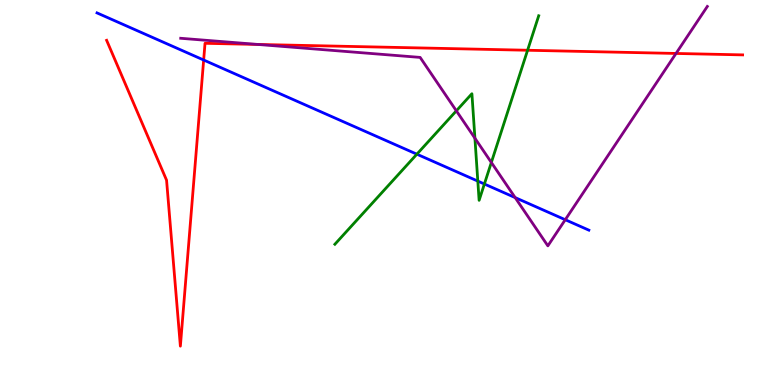[{'lines': ['blue', 'red'], 'intersections': [{'x': 2.63, 'y': 8.44}]}, {'lines': ['green', 'red'], 'intersections': [{'x': 6.81, 'y': 8.69}]}, {'lines': ['purple', 'red'], 'intersections': [{'x': 3.33, 'y': 8.85}, {'x': 8.72, 'y': 8.61}]}, {'lines': ['blue', 'green'], 'intersections': [{'x': 5.38, 'y': 6.0}, {'x': 6.17, 'y': 5.3}, {'x': 6.25, 'y': 5.22}]}, {'lines': ['blue', 'purple'], 'intersections': [{'x': 6.65, 'y': 4.87}, {'x': 7.29, 'y': 4.29}]}, {'lines': ['green', 'purple'], 'intersections': [{'x': 5.89, 'y': 7.12}, {'x': 6.13, 'y': 6.41}, {'x': 6.34, 'y': 5.78}]}]